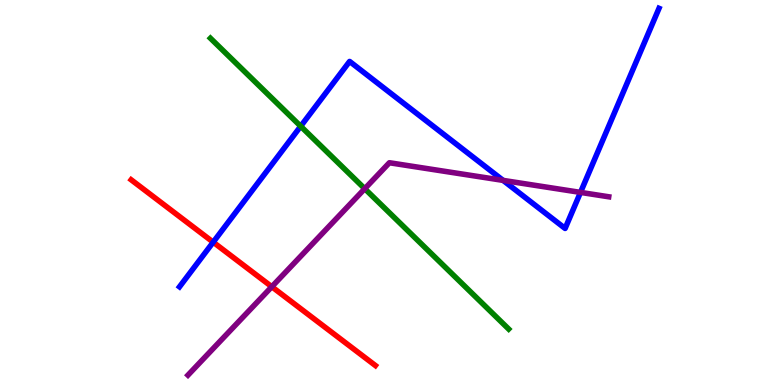[{'lines': ['blue', 'red'], 'intersections': [{'x': 2.75, 'y': 3.71}]}, {'lines': ['green', 'red'], 'intersections': []}, {'lines': ['purple', 'red'], 'intersections': [{'x': 3.51, 'y': 2.55}]}, {'lines': ['blue', 'green'], 'intersections': [{'x': 3.88, 'y': 6.72}]}, {'lines': ['blue', 'purple'], 'intersections': [{'x': 6.49, 'y': 5.31}, {'x': 7.49, 'y': 5.0}]}, {'lines': ['green', 'purple'], 'intersections': [{'x': 4.71, 'y': 5.1}]}]